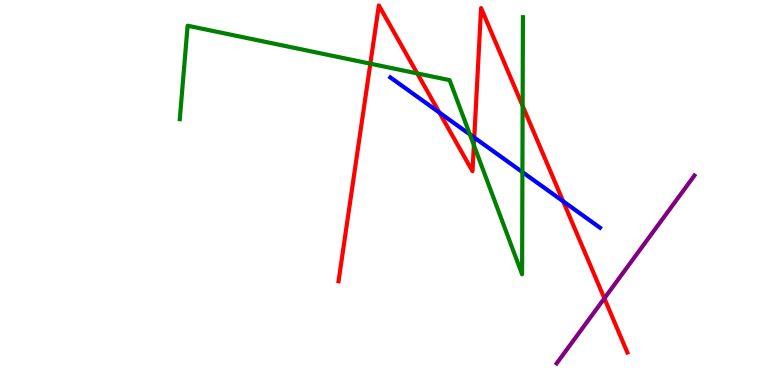[{'lines': ['blue', 'red'], 'intersections': [{'x': 5.67, 'y': 7.08}, {'x': 6.12, 'y': 6.43}, {'x': 7.27, 'y': 4.77}]}, {'lines': ['green', 'red'], 'intersections': [{'x': 4.78, 'y': 8.35}, {'x': 5.38, 'y': 8.09}, {'x': 6.11, 'y': 6.23}, {'x': 6.74, 'y': 7.25}]}, {'lines': ['purple', 'red'], 'intersections': [{'x': 7.8, 'y': 2.25}]}, {'lines': ['blue', 'green'], 'intersections': [{'x': 6.06, 'y': 6.51}, {'x': 6.74, 'y': 5.53}]}, {'lines': ['blue', 'purple'], 'intersections': []}, {'lines': ['green', 'purple'], 'intersections': []}]